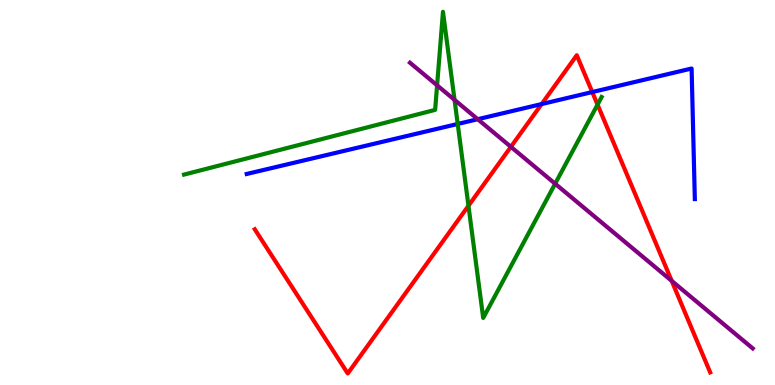[{'lines': ['blue', 'red'], 'intersections': [{'x': 6.99, 'y': 7.3}, {'x': 7.64, 'y': 7.61}]}, {'lines': ['green', 'red'], 'intersections': [{'x': 6.04, 'y': 4.66}, {'x': 7.71, 'y': 7.28}]}, {'lines': ['purple', 'red'], 'intersections': [{'x': 6.59, 'y': 6.19}, {'x': 8.67, 'y': 2.71}]}, {'lines': ['blue', 'green'], 'intersections': [{'x': 5.91, 'y': 6.78}]}, {'lines': ['blue', 'purple'], 'intersections': [{'x': 6.16, 'y': 6.9}]}, {'lines': ['green', 'purple'], 'intersections': [{'x': 5.64, 'y': 7.78}, {'x': 5.87, 'y': 7.41}, {'x': 7.16, 'y': 5.23}]}]